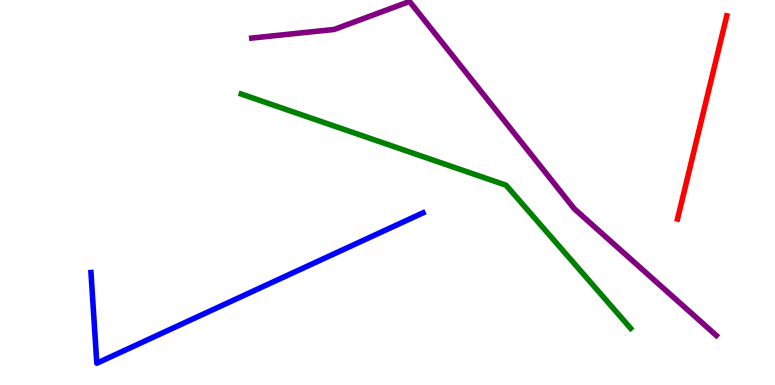[{'lines': ['blue', 'red'], 'intersections': []}, {'lines': ['green', 'red'], 'intersections': []}, {'lines': ['purple', 'red'], 'intersections': []}, {'lines': ['blue', 'green'], 'intersections': []}, {'lines': ['blue', 'purple'], 'intersections': []}, {'lines': ['green', 'purple'], 'intersections': []}]